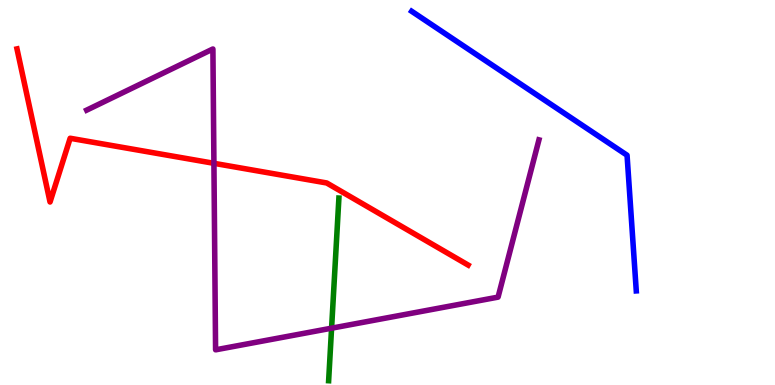[{'lines': ['blue', 'red'], 'intersections': []}, {'lines': ['green', 'red'], 'intersections': []}, {'lines': ['purple', 'red'], 'intersections': [{'x': 2.76, 'y': 5.76}]}, {'lines': ['blue', 'green'], 'intersections': []}, {'lines': ['blue', 'purple'], 'intersections': []}, {'lines': ['green', 'purple'], 'intersections': [{'x': 4.28, 'y': 1.48}]}]